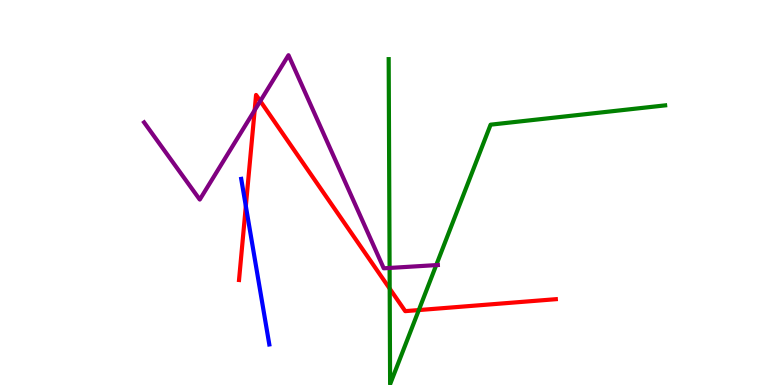[{'lines': ['blue', 'red'], 'intersections': [{'x': 3.17, 'y': 4.65}]}, {'lines': ['green', 'red'], 'intersections': [{'x': 5.03, 'y': 2.5}, {'x': 5.4, 'y': 1.95}]}, {'lines': ['purple', 'red'], 'intersections': [{'x': 3.29, 'y': 7.14}, {'x': 3.36, 'y': 7.37}]}, {'lines': ['blue', 'green'], 'intersections': []}, {'lines': ['blue', 'purple'], 'intersections': []}, {'lines': ['green', 'purple'], 'intersections': [{'x': 5.03, 'y': 3.04}, {'x': 5.63, 'y': 3.11}]}]